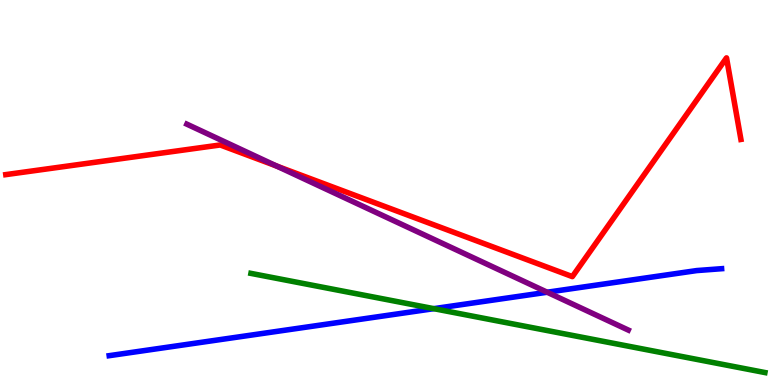[{'lines': ['blue', 'red'], 'intersections': []}, {'lines': ['green', 'red'], 'intersections': []}, {'lines': ['purple', 'red'], 'intersections': [{'x': 3.57, 'y': 5.69}]}, {'lines': ['blue', 'green'], 'intersections': [{'x': 5.6, 'y': 1.98}]}, {'lines': ['blue', 'purple'], 'intersections': [{'x': 7.06, 'y': 2.41}]}, {'lines': ['green', 'purple'], 'intersections': []}]